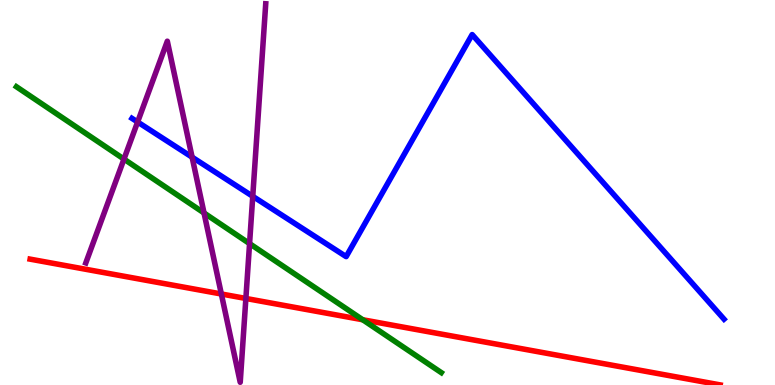[{'lines': ['blue', 'red'], 'intersections': []}, {'lines': ['green', 'red'], 'intersections': [{'x': 4.68, 'y': 1.69}]}, {'lines': ['purple', 'red'], 'intersections': [{'x': 2.86, 'y': 2.36}, {'x': 3.17, 'y': 2.25}]}, {'lines': ['blue', 'green'], 'intersections': []}, {'lines': ['blue', 'purple'], 'intersections': [{'x': 1.78, 'y': 6.83}, {'x': 2.48, 'y': 5.92}, {'x': 3.26, 'y': 4.9}]}, {'lines': ['green', 'purple'], 'intersections': [{'x': 1.6, 'y': 5.87}, {'x': 2.63, 'y': 4.47}, {'x': 3.22, 'y': 3.67}]}]